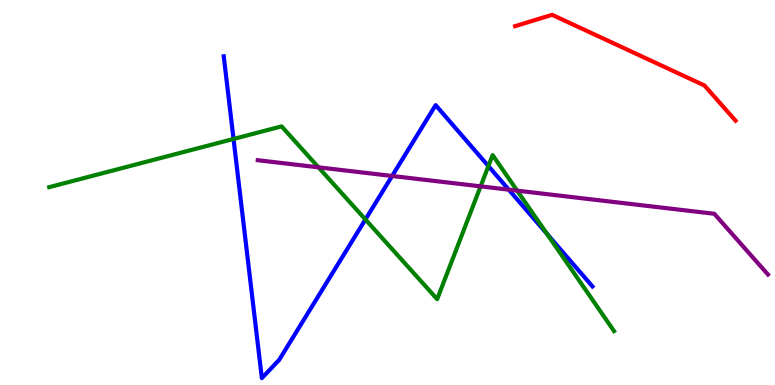[{'lines': ['blue', 'red'], 'intersections': []}, {'lines': ['green', 'red'], 'intersections': []}, {'lines': ['purple', 'red'], 'intersections': []}, {'lines': ['blue', 'green'], 'intersections': [{'x': 3.01, 'y': 6.39}, {'x': 4.72, 'y': 4.3}, {'x': 6.3, 'y': 5.69}, {'x': 7.06, 'y': 3.93}]}, {'lines': ['blue', 'purple'], 'intersections': [{'x': 5.06, 'y': 5.43}, {'x': 6.56, 'y': 5.07}]}, {'lines': ['green', 'purple'], 'intersections': [{'x': 4.11, 'y': 5.65}, {'x': 6.2, 'y': 5.16}, {'x': 6.67, 'y': 5.05}]}]